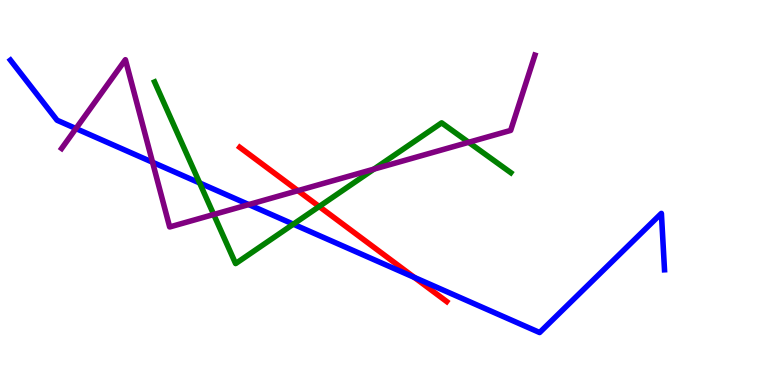[{'lines': ['blue', 'red'], 'intersections': [{'x': 5.35, 'y': 2.79}]}, {'lines': ['green', 'red'], 'intersections': [{'x': 4.12, 'y': 4.64}]}, {'lines': ['purple', 'red'], 'intersections': [{'x': 3.84, 'y': 5.05}]}, {'lines': ['blue', 'green'], 'intersections': [{'x': 2.58, 'y': 5.25}, {'x': 3.78, 'y': 4.18}]}, {'lines': ['blue', 'purple'], 'intersections': [{'x': 0.98, 'y': 6.66}, {'x': 1.97, 'y': 5.79}, {'x': 3.21, 'y': 4.69}]}, {'lines': ['green', 'purple'], 'intersections': [{'x': 2.76, 'y': 4.43}, {'x': 4.82, 'y': 5.61}, {'x': 6.05, 'y': 6.3}]}]